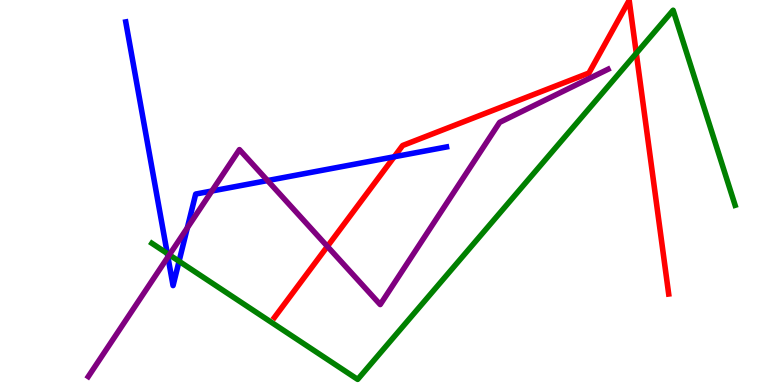[{'lines': ['blue', 'red'], 'intersections': [{'x': 5.09, 'y': 5.93}]}, {'lines': ['green', 'red'], 'intersections': [{'x': 8.21, 'y': 8.62}]}, {'lines': ['purple', 'red'], 'intersections': [{'x': 4.22, 'y': 3.6}]}, {'lines': ['blue', 'green'], 'intersections': [{'x': 2.16, 'y': 3.42}, {'x': 2.31, 'y': 3.21}]}, {'lines': ['blue', 'purple'], 'intersections': [{'x': 2.17, 'y': 3.33}, {'x': 2.42, 'y': 4.08}, {'x': 2.73, 'y': 5.04}, {'x': 3.45, 'y': 5.31}]}, {'lines': ['green', 'purple'], 'intersections': [{'x': 2.19, 'y': 3.38}]}]